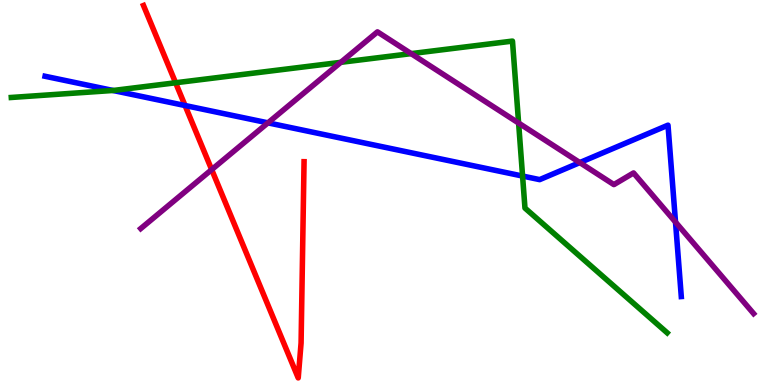[{'lines': ['blue', 'red'], 'intersections': [{'x': 2.39, 'y': 7.26}]}, {'lines': ['green', 'red'], 'intersections': [{'x': 2.27, 'y': 7.85}]}, {'lines': ['purple', 'red'], 'intersections': [{'x': 2.73, 'y': 5.59}]}, {'lines': ['blue', 'green'], 'intersections': [{'x': 1.46, 'y': 7.65}, {'x': 6.74, 'y': 5.43}]}, {'lines': ['blue', 'purple'], 'intersections': [{'x': 3.46, 'y': 6.81}, {'x': 7.48, 'y': 5.78}, {'x': 8.72, 'y': 4.23}]}, {'lines': ['green', 'purple'], 'intersections': [{'x': 4.4, 'y': 8.38}, {'x': 5.31, 'y': 8.61}, {'x': 6.69, 'y': 6.8}]}]